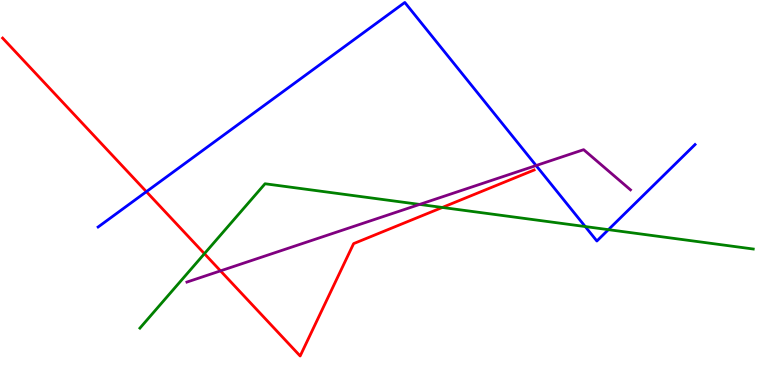[{'lines': ['blue', 'red'], 'intersections': [{'x': 1.89, 'y': 5.02}]}, {'lines': ['green', 'red'], 'intersections': [{'x': 2.64, 'y': 3.41}, {'x': 5.71, 'y': 4.61}]}, {'lines': ['purple', 'red'], 'intersections': [{'x': 2.85, 'y': 2.96}]}, {'lines': ['blue', 'green'], 'intersections': [{'x': 7.55, 'y': 4.12}, {'x': 7.85, 'y': 4.03}]}, {'lines': ['blue', 'purple'], 'intersections': [{'x': 6.92, 'y': 5.7}]}, {'lines': ['green', 'purple'], 'intersections': [{'x': 5.41, 'y': 4.69}]}]